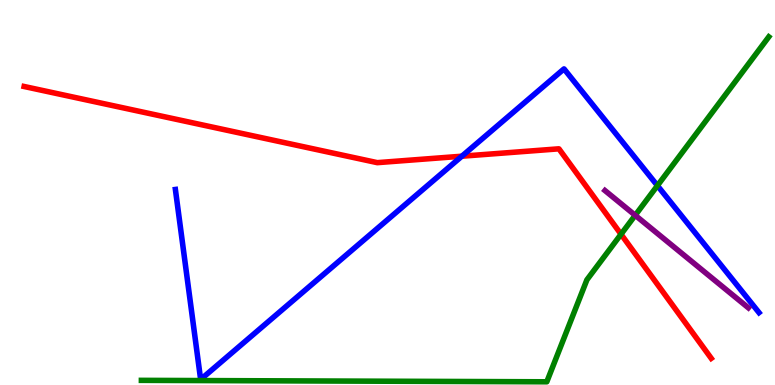[{'lines': ['blue', 'red'], 'intersections': [{'x': 5.96, 'y': 5.94}]}, {'lines': ['green', 'red'], 'intersections': [{'x': 8.01, 'y': 3.92}]}, {'lines': ['purple', 'red'], 'intersections': []}, {'lines': ['blue', 'green'], 'intersections': [{'x': 8.48, 'y': 5.18}]}, {'lines': ['blue', 'purple'], 'intersections': []}, {'lines': ['green', 'purple'], 'intersections': [{'x': 8.2, 'y': 4.41}]}]